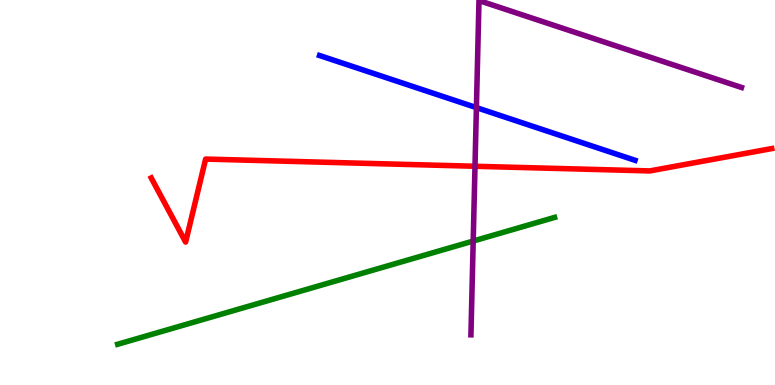[{'lines': ['blue', 'red'], 'intersections': []}, {'lines': ['green', 'red'], 'intersections': []}, {'lines': ['purple', 'red'], 'intersections': [{'x': 6.13, 'y': 5.68}]}, {'lines': ['blue', 'green'], 'intersections': []}, {'lines': ['blue', 'purple'], 'intersections': [{'x': 6.15, 'y': 7.2}]}, {'lines': ['green', 'purple'], 'intersections': [{'x': 6.11, 'y': 3.74}]}]